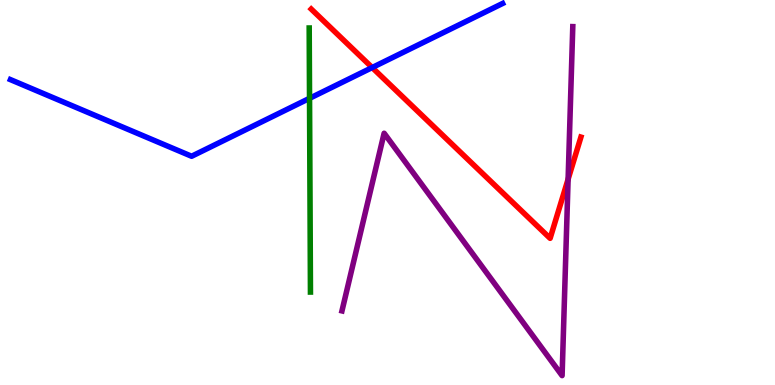[{'lines': ['blue', 'red'], 'intersections': [{'x': 4.8, 'y': 8.25}]}, {'lines': ['green', 'red'], 'intersections': []}, {'lines': ['purple', 'red'], 'intersections': [{'x': 7.33, 'y': 5.35}]}, {'lines': ['blue', 'green'], 'intersections': [{'x': 3.99, 'y': 7.45}]}, {'lines': ['blue', 'purple'], 'intersections': []}, {'lines': ['green', 'purple'], 'intersections': []}]